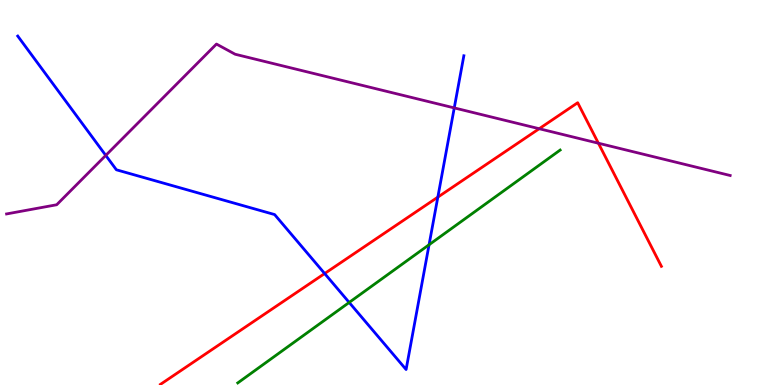[{'lines': ['blue', 'red'], 'intersections': [{'x': 4.19, 'y': 2.9}, {'x': 5.65, 'y': 4.88}]}, {'lines': ['green', 'red'], 'intersections': []}, {'lines': ['purple', 'red'], 'intersections': [{'x': 6.96, 'y': 6.66}, {'x': 7.72, 'y': 6.28}]}, {'lines': ['blue', 'green'], 'intersections': [{'x': 4.51, 'y': 2.14}, {'x': 5.54, 'y': 3.64}]}, {'lines': ['blue', 'purple'], 'intersections': [{'x': 1.36, 'y': 5.96}, {'x': 5.86, 'y': 7.2}]}, {'lines': ['green', 'purple'], 'intersections': []}]